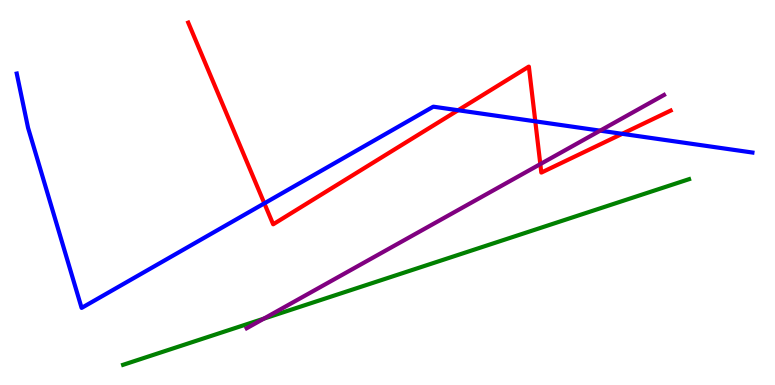[{'lines': ['blue', 'red'], 'intersections': [{'x': 3.41, 'y': 4.72}, {'x': 5.91, 'y': 7.14}, {'x': 6.91, 'y': 6.85}, {'x': 8.03, 'y': 6.52}]}, {'lines': ['green', 'red'], 'intersections': []}, {'lines': ['purple', 'red'], 'intersections': [{'x': 6.97, 'y': 5.74}]}, {'lines': ['blue', 'green'], 'intersections': []}, {'lines': ['blue', 'purple'], 'intersections': [{'x': 7.74, 'y': 6.61}]}, {'lines': ['green', 'purple'], 'intersections': [{'x': 3.4, 'y': 1.72}]}]